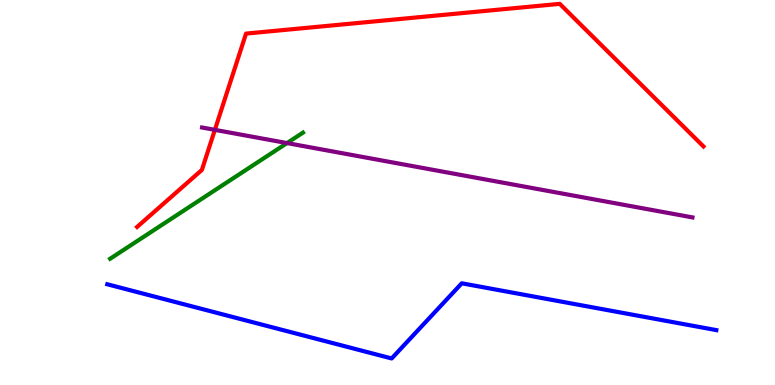[{'lines': ['blue', 'red'], 'intersections': []}, {'lines': ['green', 'red'], 'intersections': []}, {'lines': ['purple', 'red'], 'intersections': [{'x': 2.77, 'y': 6.63}]}, {'lines': ['blue', 'green'], 'intersections': []}, {'lines': ['blue', 'purple'], 'intersections': []}, {'lines': ['green', 'purple'], 'intersections': [{'x': 3.7, 'y': 6.28}]}]